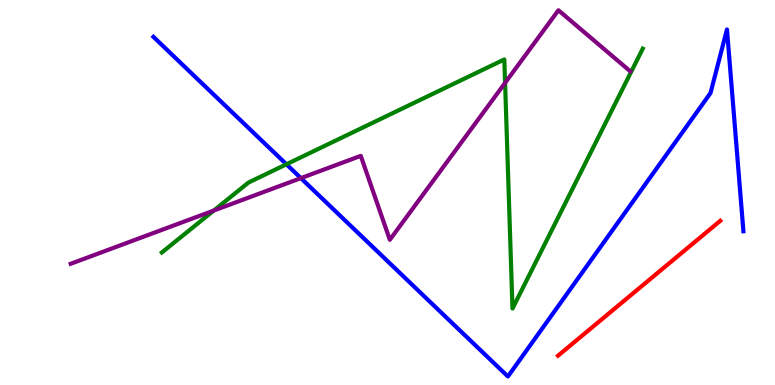[{'lines': ['blue', 'red'], 'intersections': []}, {'lines': ['green', 'red'], 'intersections': []}, {'lines': ['purple', 'red'], 'intersections': []}, {'lines': ['blue', 'green'], 'intersections': [{'x': 3.7, 'y': 5.73}]}, {'lines': ['blue', 'purple'], 'intersections': [{'x': 3.88, 'y': 5.37}]}, {'lines': ['green', 'purple'], 'intersections': [{'x': 2.76, 'y': 4.53}, {'x': 6.52, 'y': 7.85}]}]